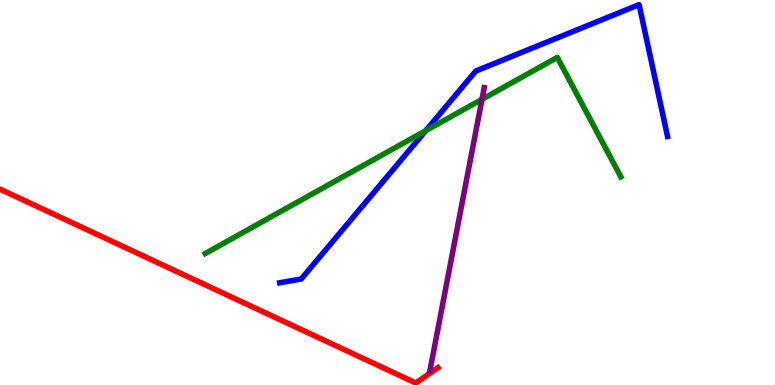[{'lines': ['blue', 'red'], 'intersections': []}, {'lines': ['green', 'red'], 'intersections': []}, {'lines': ['purple', 'red'], 'intersections': []}, {'lines': ['blue', 'green'], 'intersections': [{'x': 5.49, 'y': 6.61}]}, {'lines': ['blue', 'purple'], 'intersections': []}, {'lines': ['green', 'purple'], 'intersections': [{'x': 6.22, 'y': 7.42}]}]